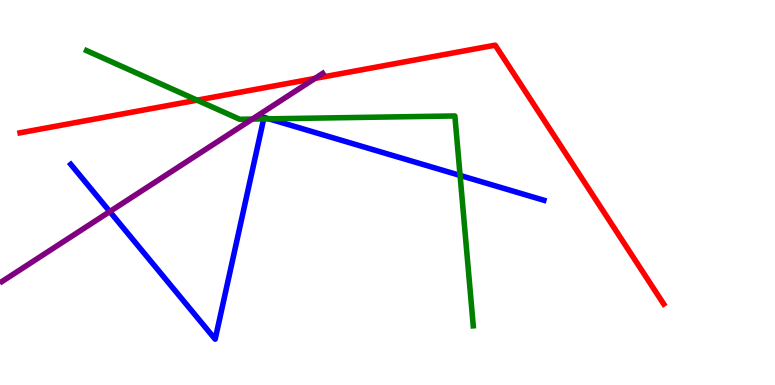[{'lines': ['blue', 'red'], 'intersections': []}, {'lines': ['green', 'red'], 'intersections': [{'x': 2.54, 'y': 7.4}]}, {'lines': ['purple', 'red'], 'intersections': [{'x': 4.06, 'y': 7.96}]}, {'lines': ['blue', 'green'], 'intersections': [{'x': 3.4, 'y': 6.91}, {'x': 3.47, 'y': 6.91}, {'x': 5.94, 'y': 5.44}]}, {'lines': ['blue', 'purple'], 'intersections': [{'x': 1.42, 'y': 4.5}]}, {'lines': ['green', 'purple'], 'intersections': [{'x': 3.26, 'y': 6.91}]}]